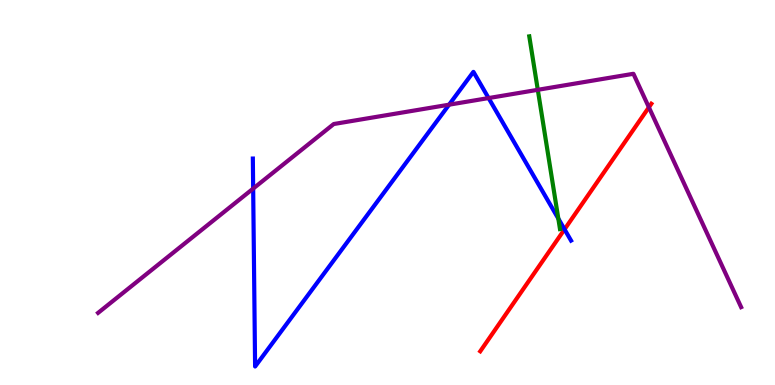[{'lines': ['blue', 'red'], 'intersections': [{'x': 7.28, 'y': 4.04}]}, {'lines': ['green', 'red'], 'intersections': []}, {'lines': ['purple', 'red'], 'intersections': [{'x': 8.37, 'y': 7.21}]}, {'lines': ['blue', 'green'], 'intersections': [{'x': 7.2, 'y': 4.32}]}, {'lines': ['blue', 'purple'], 'intersections': [{'x': 3.27, 'y': 5.1}, {'x': 5.79, 'y': 7.28}, {'x': 6.3, 'y': 7.45}]}, {'lines': ['green', 'purple'], 'intersections': [{'x': 6.94, 'y': 7.67}]}]